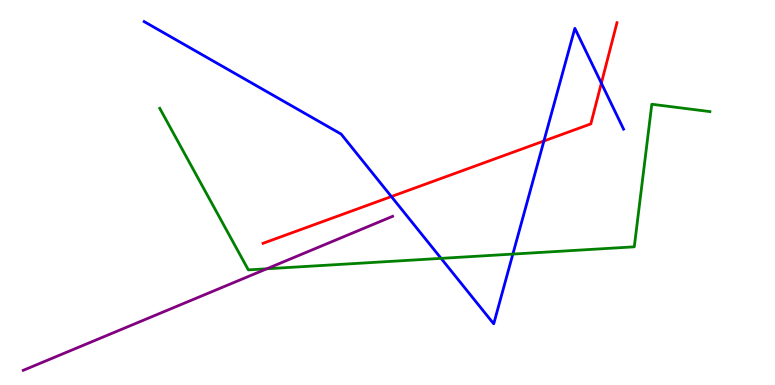[{'lines': ['blue', 'red'], 'intersections': [{'x': 5.05, 'y': 4.89}, {'x': 7.02, 'y': 6.34}, {'x': 7.76, 'y': 7.84}]}, {'lines': ['green', 'red'], 'intersections': []}, {'lines': ['purple', 'red'], 'intersections': []}, {'lines': ['blue', 'green'], 'intersections': [{'x': 5.69, 'y': 3.29}, {'x': 6.62, 'y': 3.4}]}, {'lines': ['blue', 'purple'], 'intersections': []}, {'lines': ['green', 'purple'], 'intersections': [{'x': 3.44, 'y': 3.02}]}]